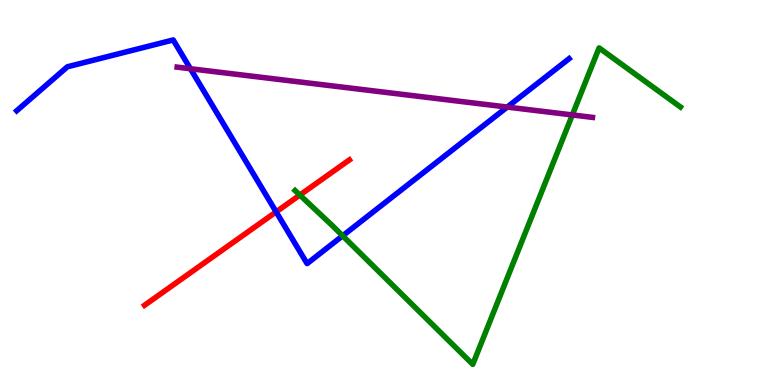[{'lines': ['blue', 'red'], 'intersections': [{'x': 3.56, 'y': 4.5}]}, {'lines': ['green', 'red'], 'intersections': [{'x': 3.87, 'y': 4.93}]}, {'lines': ['purple', 'red'], 'intersections': []}, {'lines': ['blue', 'green'], 'intersections': [{'x': 4.42, 'y': 3.88}]}, {'lines': ['blue', 'purple'], 'intersections': [{'x': 2.46, 'y': 8.21}, {'x': 6.54, 'y': 7.22}]}, {'lines': ['green', 'purple'], 'intersections': [{'x': 7.38, 'y': 7.01}]}]